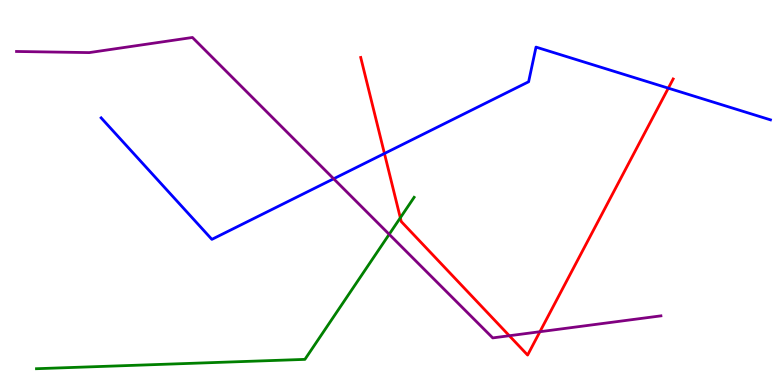[{'lines': ['blue', 'red'], 'intersections': [{'x': 4.96, 'y': 6.01}, {'x': 8.62, 'y': 7.71}]}, {'lines': ['green', 'red'], 'intersections': [{'x': 5.17, 'y': 4.34}]}, {'lines': ['purple', 'red'], 'intersections': [{'x': 6.57, 'y': 1.28}, {'x': 6.97, 'y': 1.38}]}, {'lines': ['blue', 'green'], 'intersections': []}, {'lines': ['blue', 'purple'], 'intersections': [{'x': 4.31, 'y': 5.36}]}, {'lines': ['green', 'purple'], 'intersections': [{'x': 5.02, 'y': 3.91}]}]